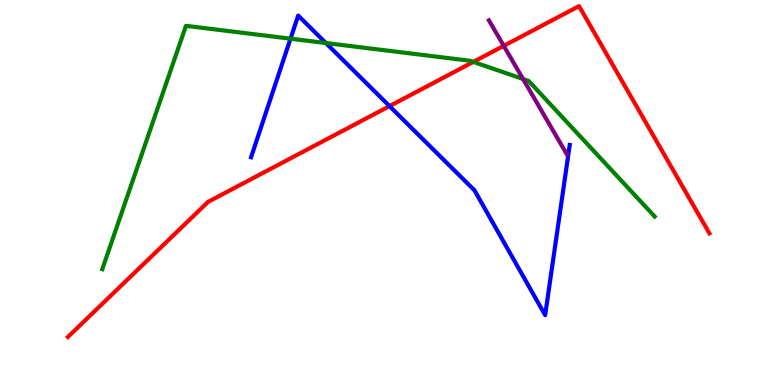[{'lines': ['blue', 'red'], 'intersections': [{'x': 5.03, 'y': 7.24}]}, {'lines': ['green', 'red'], 'intersections': [{'x': 6.11, 'y': 8.39}]}, {'lines': ['purple', 'red'], 'intersections': [{'x': 6.5, 'y': 8.81}]}, {'lines': ['blue', 'green'], 'intersections': [{'x': 3.75, 'y': 8.99}, {'x': 4.21, 'y': 8.88}]}, {'lines': ['blue', 'purple'], 'intersections': []}, {'lines': ['green', 'purple'], 'intersections': [{'x': 6.75, 'y': 7.95}]}]